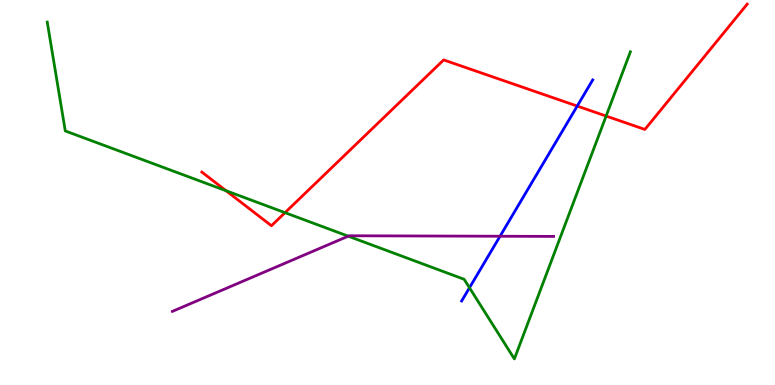[{'lines': ['blue', 'red'], 'intersections': [{'x': 7.45, 'y': 7.25}]}, {'lines': ['green', 'red'], 'intersections': [{'x': 2.92, 'y': 5.05}, {'x': 3.68, 'y': 4.48}, {'x': 7.82, 'y': 6.99}]}, {'lines': ['purple', 'red'], 'intersections': []}, {'lines': ['blue', 'green'], 'intersections': [{'x': 6.06, 'y': 2.53}]}, {'lines': ['blue', 'purple'], 'intersections': [{'x': 6.45, 'y': 3.86}]}, {'lines': ['green', 'purple'], 'intersections': [{'x': 4.49, 'y': 3.87}]}]